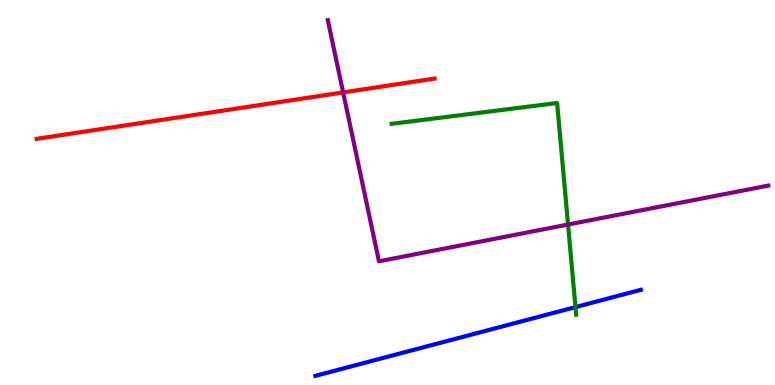[{'lines': ['blue', 'red'], 'intersections': []}, {'lines': ['green', 'red'], 'intersections': []}, {'lines': ['purple', 'red'], 'intersections': [{'x': 4.43, 'y': 7.6}]}, {'lines': ['blue', 'green'], 'intersections': [{'x': 7.43, 'y': 2.02}]}, {'lines': ['blue', 'purple'], 'intersections': []}, {'lines': ['green', 'purple'], 'intersections': [{'x': 7.33, 'y': 4.17}]}]